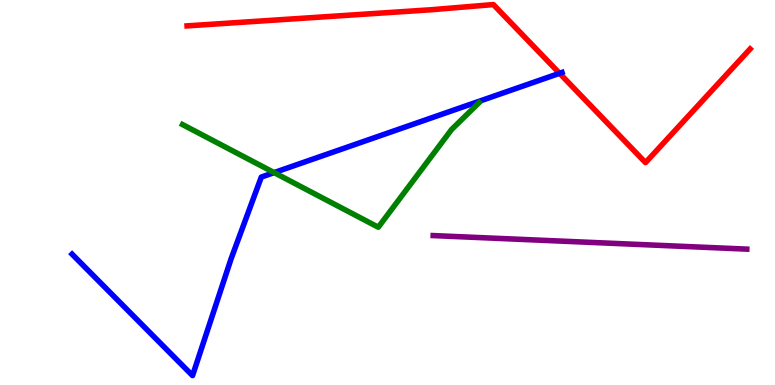[{'lines': ['blue', 'red'], 'intersections': [{'x': 7.22, 'y': 8.1}]}, {'lines': ['green', 'red'], 'intersections': []}, {'lines': ['purple', 'red'], 'intersections': []}, {'lines': ['blue', 'green'], 'intersections': [{'x': 3.54, 'y': 5.52}]}, {'lines': ['blue', 'purple'], 'intersections': []}, {'lines': ['green', 'purple'], 'intersections': []}]